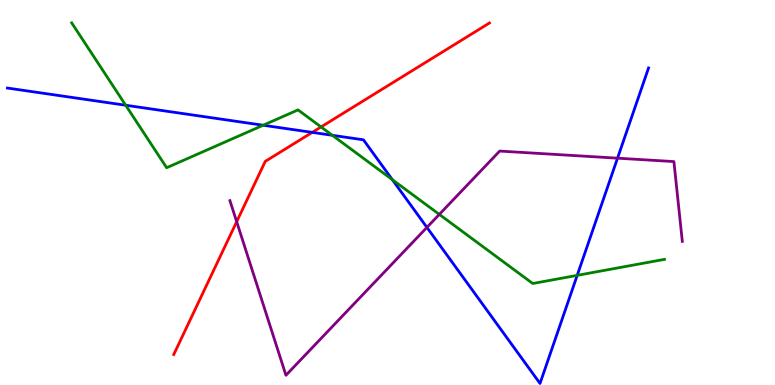[{'lines': ['blue', 'red'], 'intersections': [{'x': 4.03, 'y': 6.56}]}, {'lines': ['green', 'red'], 'intersections': [{'x': 4.14, 'y': 6.7}]}, {'lines': ['purple', 'red'], 'intersections': [{'x': 3.05, 'y': 4.24}]}, {'lines': ['blue', 'green'], 'intersections': [{'x': 1.62, 'y': 7.27}, {'x': 3.4, 'y': 6.75}, {'x': 4.29, 'y': 6.49}, {'x': 5.06, 'y': 5.33}, {'x': 7.45, 'y': 2.85}]}, {'lines': ['blue', 'purple'], 'intersections': [{'x': 5.51, 'y': 4.09}, {'x': 7.97, 'y': 5.89}]}, {'lines': ['green', 'purple'], 'intersections': [{'x': 5.67, 'y': 4.43}]}]